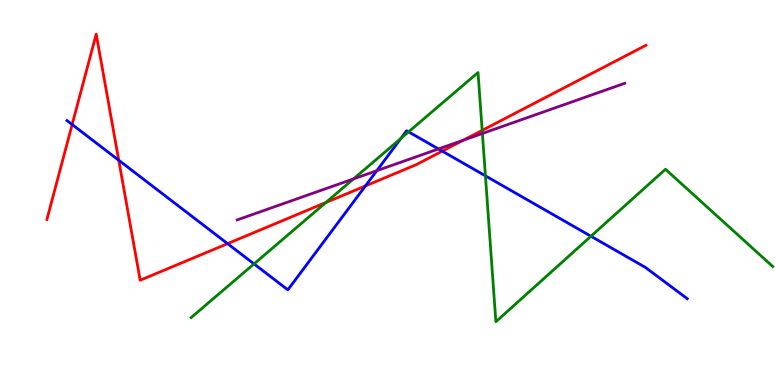[{'lines': ['blue', 'red'], 'intersections': [{'x': 0.931, 'y': 6.77}, {'x': 1.53, 'y': 5.84}, {'x': 2.94, 'y': 3.67}, {'x': 4.72, 'y': 5.17}, {'x': 5.71, 'y': 6.07}]}, {'lines': ['green', 'red'], 'intersections': [{'x': 4.21, 'y': 4.74}, {'x': 6.22, 'y': 6.61}]}, {'lines': ['purple', 'red'], 'intersections': [{'x': 5.98, 'y': 6.36}]}, {'lines': ['blue', 'green'], 'intersections': [{'x': 3.28, 'y': 3.15}, {'x': 5.17, 'y': 6.41}, {'x': 5.27, 'y': 6.58}, {'x': 6.26, 'y': 5.43}, {'x': 7.63, 'y': 3.86}]}, {'lines': ['blue', 'purple'], 'intersections': [{'x': 4.86, 'y': 5.57}, {'x': 5.66, 'y': 6.13}]}, {'lines': ['green', 'purple'], 'intersections': [{'x': 4.56, 'y': 5.35}, {'x': 6.22, 'y': 6.53}]}]